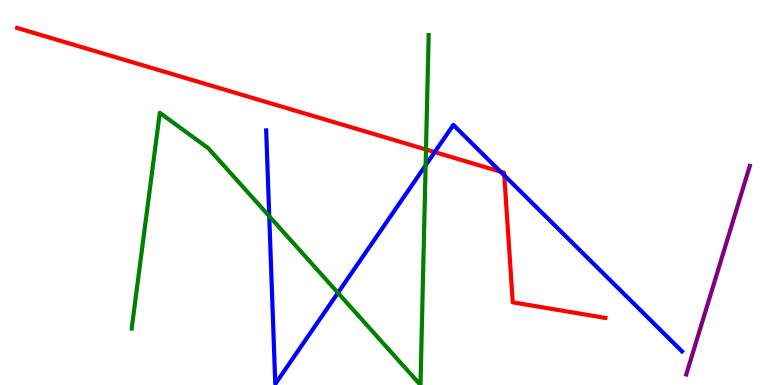[{'lines': ['blue', 'red'], 'intersections': [{'x': 5.61, 'y': 6.05}, {'x': 6.46, 'y': 5.54}, {'x': 6.51, 'y': 5.44}]}, {'lines': ['green', 'red'], 'intersections': [{'x': 5.5, 'y': 6.12}]}, {'lines': ['purple', 'red'], 'intersections': []}, {'lines': ['blue', 'green'], 'intersections': [{'x': 3.47, 'y': 4.38}, {'x': 4.36, 'y': 2.39}, {'x': 5.49, 'y': 5.71}]}, {'lines': ['blue', 'purple'], 'intersections': []}, {'lines': ['green', 'purple'], 'intersections': []}]